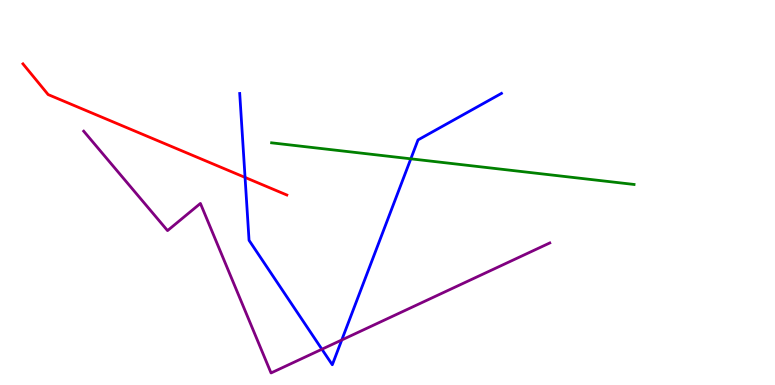[{'lines': ['blue', 'red'], 'intersections': [{'x': 3.16, 'y': 5.39}]}, {'lines': ['green', 'red'], 'intersections': []}, {'lines': ['purple', 'red'], 'intersections': []}, {'lines': ['blue', 'green'], 'intersections': [{'x': 5.3, 'y': 5.87}]}, {'lines': ['blue', 'purple'], 'intersections': [{'x': 4.15, 'y': 0.929}, {'x': 4.41, 'y': 1.17}]}, {'lines': ['green', 'purple'], 'intersections': []}]